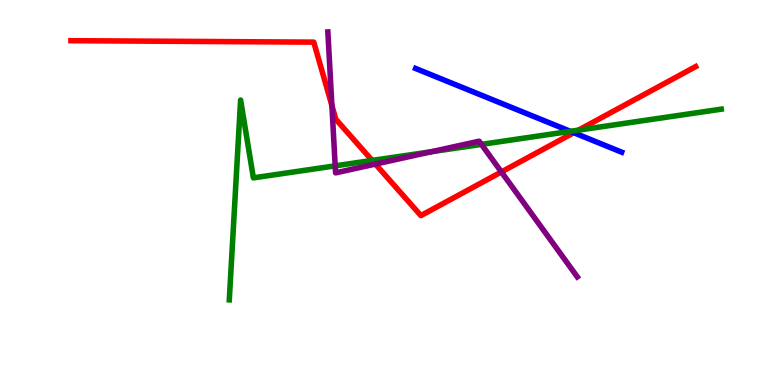[{'lines': ['blue', 'red'], 'intersections': [{'x': 7.4, 'y': 6.55}]}, {'lines': ['green', 'red'], 'intersections': [{'x': 4.8, 'y': 5.83}, {'x': 7.46, 'y': 6.62}]}, {'lines': ['purple', 'red'], 'intersections': [{'x': 4.28, 'y': 7.26}, {'x': 4.84, 'y': 5.74}, {'x': 6.47, 'y': 5.53}]}, {'lines': ['blue', 'green'], 'intersections': [{'x': 7.36, 'y': 6.59}]}, {'lines': ['blue', 'purple'], 'intersections': []}, {'lines': ['green', 'purple'], 'intersections': [{'x': 4.33, 'y': 5.69}, {'x': 5.57, 'y': 6.06}, {'x': 6.21, 'y': 6.25}]}]